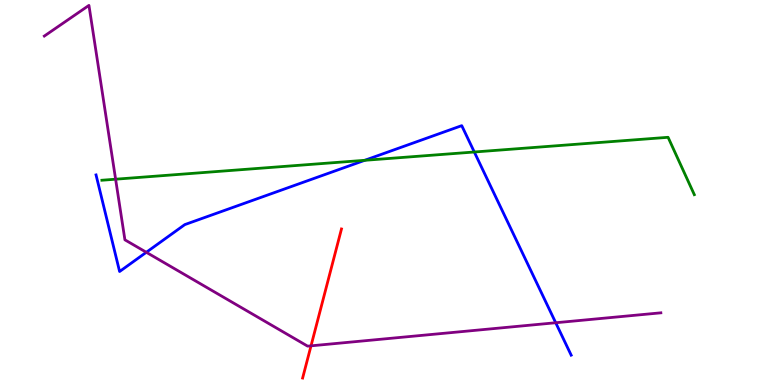[{'lines': ['blue', 'red'], 'intersections': []}, {'lines': ['green', 'red'], 'intersections': []}, {'lines': ['purple', 'red'], 'intersections': [{'x': 4.01, 'y': 1.02}]}, {'lines': ['blue', 'green'], 'intersections': [{'x': 4.71, 'y': 5.84}, {'x': 6.12, 'y': 6.05}]}, {'lines': ['blue', 'purple'], 'intersections': [{'x': 1.89, 'y': 3.45}, {'x': 7.17, 'y': 1.62}]}, {'lines': ['green', 'purple'], 'intersections': [{'x': 1.49, 'y': 5.35}]}]